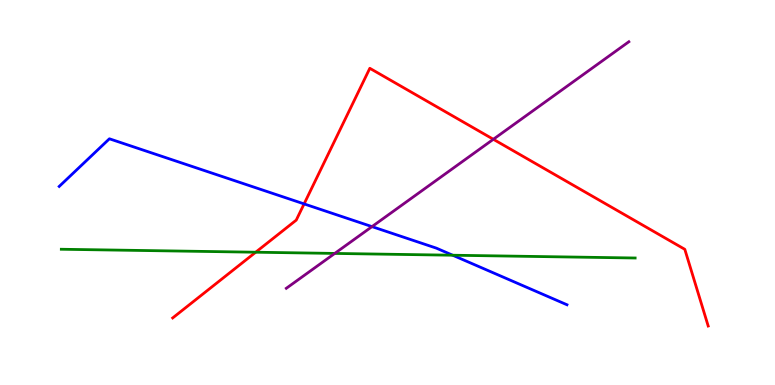[{'lines': ['blue', 'red'], 'intersections': [{'x': 3.92, 'y': 4.7}]}, {'lines': ['green', 'red'], 'intersections': [{'x': 3.3, 'y': 3.45}]}, {'lines': ['purple', 'red'], 'intersections': [{'x': 6.37, 'y': 6.38}]}, {'lines': ['blue', 'green'], 'intersections': [{'x': 5.84, 'y': 3.37}]}, {'lines': ['blue', 'purple'], 'intersections': [{'x': 4.8, 'y': 4.11}]}, {'lines': ['green', 'purple'], 'intersections': [{'x': 4.32, 'y': 3.42}]}]